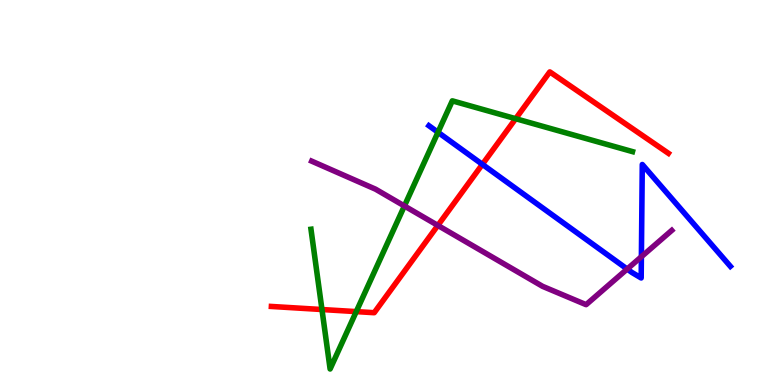[{'lines': ['blue', 'red'], 'intersections': [{'x': 6.22, 'y': 5.73}]}, {'lines': ['green', 'red'], 'intersections': [{'x': 4.15, 'y': 1.96}, {'x': 4.6, 'y': 1.91}, {'x': 6.65, 'y': 6.92}]}, {'lines': ['purple', 'red'], 'intersections': [{'x': 5.65, 'y': 4.14}]}, {'lines': ['blue', 'green'], 'intersections': [{'x': 5.65, 'y': 6.56}]}, {'lines': ['blue', 'purple'], 'intersections': [{'x': 8.09, 'y': 3.01}, {'x': 8.28, 'y': 3.33}]}, {'lines': ['green', 'purple'], 'intersections': [{'x': 5.22, 'y': 4.65}]}]